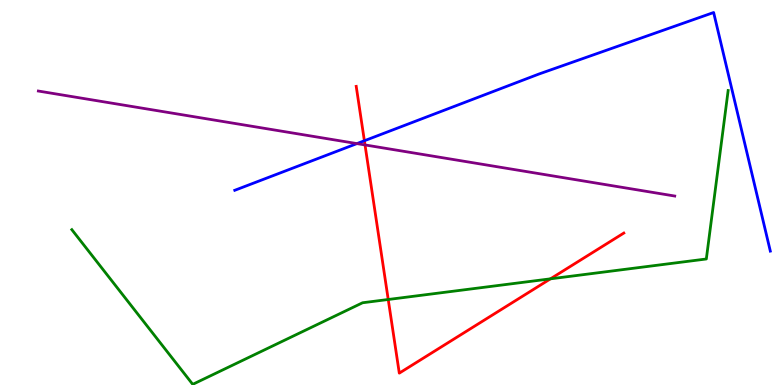[{'lines': ['blue', 'red'], 'intersections': [{'x': 4.7, 'y': 6.34}]}, {'lines': ['green', 'red'], 'intersections': [{'x': 5.01, 'y': 2.22}, {'x': 7.1, 'y': 2.76}]}, {'lines': ['purple', 'red'], 'intersections': [{'x': 4.71, 'y': 6.24}]}, {'lines': ['blue', 'green'], 'intersections': []}, {'lines': ['blue', 'purple'], 'intersections': [{'x': 4.61, 'y': 6.27}]}, {'lines': ['green', 'purple'], 'intersections': []}]